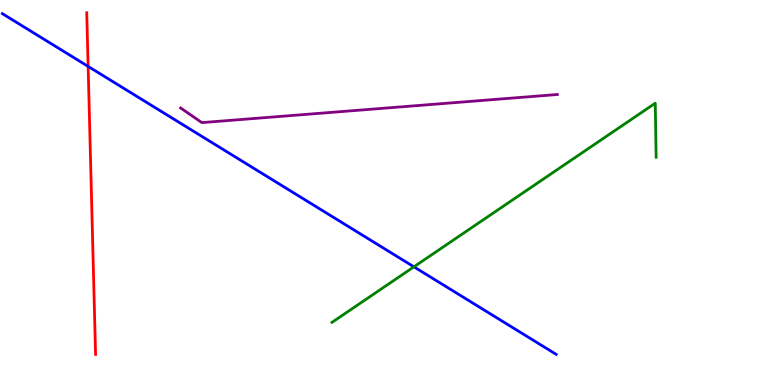[{'lines': ['blue', 'red'], 'intersections': [{'x': 1.14, 'y': 8.28}]}, {'lines': ['green', 'red'], 'intersections': []}, {'lines': ['purple', 'red'], 'intersections': []}, {'lines': ['blue', 'green'], 'intersections': [{'x': 5.34, 'y': 3.07}]}, {'lines': ['blue', 'purple'], 'intersections': []}, {'lines': ['green', 'purple'], 'intersections': []}]